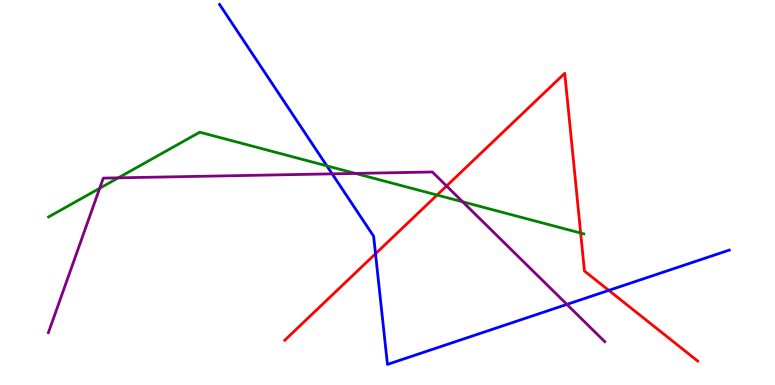[{'lines': ['blue', 'red'], 'intersections': [{'x': 4.85, 'y': 3.41}, {'x': 7.86, 'y': 2.46}]}, {'lines': ['green', 'red'], 'intersections': [{'x': 5.64, 'y': 4.93}, {'x': 7.49, 'y': 3.95}]}, {'lines': ['purple', 'red'], 'intersections': [{'x': 5.76, 'y': 5.17}]}, {'lines': ['blue', 'green'], 'intersections': [{'x': 4.22, 'y': 5.69}]}, {'lines': ['blue', 'purple'], 'intersections': [{'x': 4.29, 'y': 5.48}, {'x': 7.31, 'y': 2.09}]}, {'lines': ['green', 'purple'], 'intersections': [{'x': 1.29, 'y': 5.11}, {'x': 1.53, 'y': 5.38}, {'x': 4.59, 'y': 5.5}, {'x': 5.97, 'y': 4.76}]}]